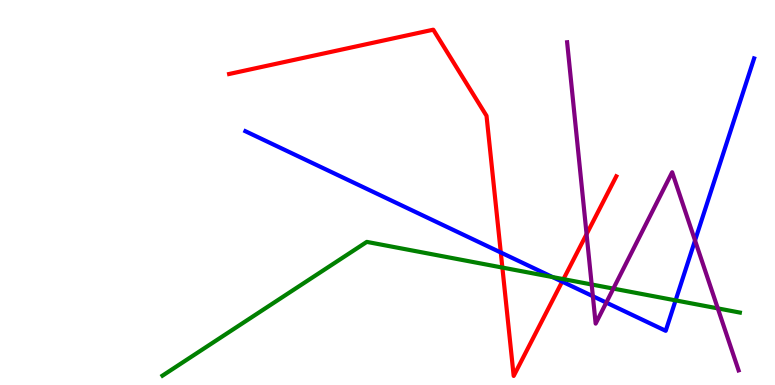[{'lines': ['blue', 'red'], 'intersections': [{'x': 6.46, 'y': 3.44}, {'x': 7.25, 'y': 2.68}]}, {'lines': ['green', 'red'], 'intersections': [{'x': 6.48, 'y': 3.05}, {'x': 7.27, 'y': 2.75}]}, {'lines': ['purple', 'red'], 'intersections': [{'x': 7.57, 'y': 3.92}]}, {'lines': ['blue', 'green'], 'intersections': [{'x': 7.13, 'y': 2.8}, {'x': 8.72, 'y': 2.2}]}, {'lines': ['blue', 'purple'], 'intersections': [{'x': 7.65, 'y': 2.31}, {'x': 7.82, 'y': 2.14}, {'x': 8.97, 'y': 3.75}]}, {'lines': ['green', 'purple'], 'intersections': [{'x': 7.63, 'y': 2.61}, {'x': 7.91, 'y': 2.5}, {'x': 9.26, 'y': 1.99}]}]